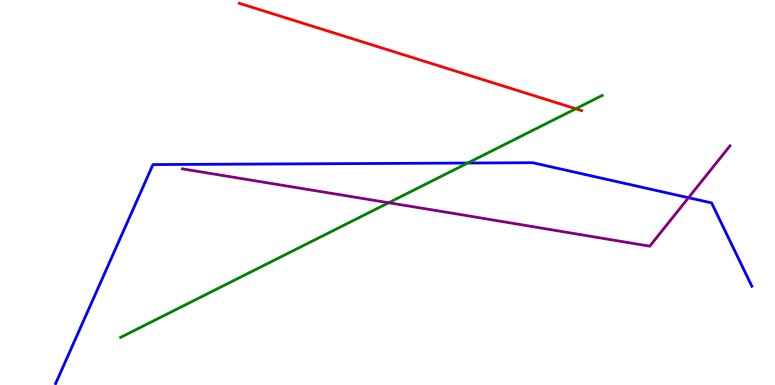[{'lines': ['blue', 'red'], 'intersections': []}, {'lines': ['green', 'red'], 'intersections': [{'x': 7.43, 'y': 7.18}]}, {'lines': ['purple', 'red'], 'intersections': []}, {'lines': ['blue', 'green'], 'intersections': [{'x': 6.03, 'y': 5.77}]}, {'lines': ['blue', 'purple'], 'intersections': [{'x': 8.88, 'y': 4.86}]}, {'lines': ['green', 'purple'], 'intersections': [{'x': 5.01, 'y': 4.73}]}]